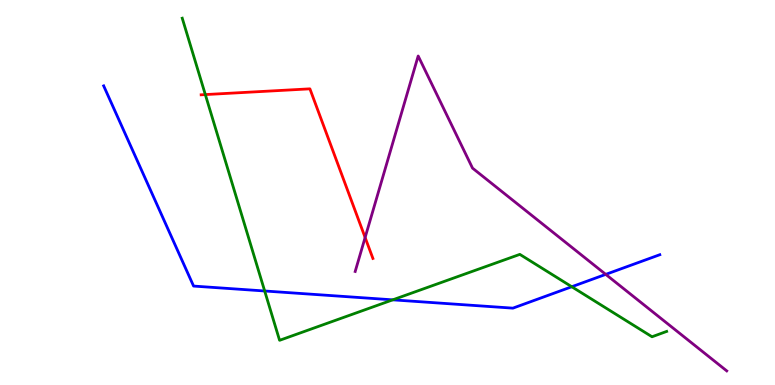[{'lines': ['blue', 'red'], 'intersections': []}, {'lines': ['green', 'red'], 'intersections': [{'x': 2.65, 'y': 7.54}]}, {'lines': ['purple', 'red'], 'intersections': [{'x': 4.71, 'y': 3.83}]}, {'lines': ['blue', 'green'], 'intersections': [{'x': 3.42, 'y': 2.44}, {'x': 5.07, 'y': 2.21}, {'x': 7.38, 'y': 2.55}]}, {'lines': ['blue', 'purple'], 'intersections': [{'x': 7.82, 'y': 2.87}]}, {'lines': ['green', 'purple'], 'intersections': []}]